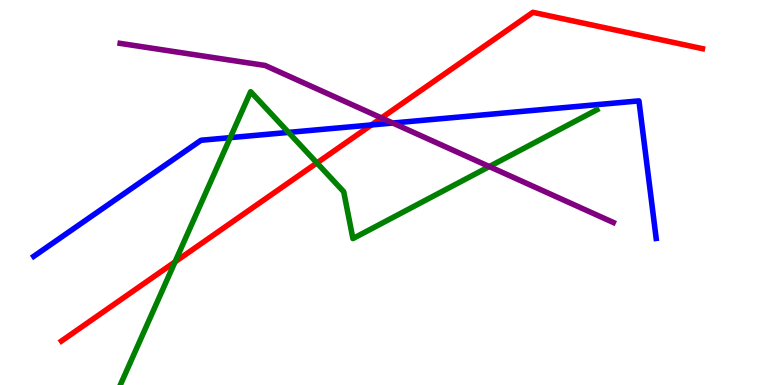[{'lines': ['blue', 'red'], 'intersections': [{'x': 4.79, 'y': 6.75}]}, {'lines': ['green', 'red'], 'intersections': [{'x': 2.26, 'y': 3.2}, {'x': 4.09, 'y': 5.77}]}, {'lines': ['purple', 'red'], 'intersections': [{'x': 4.92, 'y': 6.94}]}, {'lines': ['blue', 'green'], 'intersections': [{'x': 2.97, 'y': 6.42}, {'x': 3.72, 'y': 6.56}]}, {'lines': ['blue', 'purple'], 'intersections': [{'x': 5.07, 'y': 6.8}]}, {'lines': ['green', 'purple'], 'intersections': [{'x': 6.31, 'y': 5.67}]}]